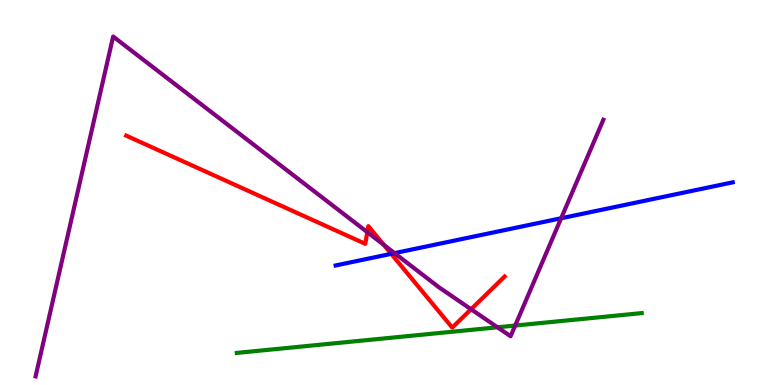[{'lines': ['blue', 'red'], 'intersections': [{'x': 5.05, 'y': 3.41}]}, {'lines': ['green', 'red'], 'intersections': []}, {'lines': ['purple', 'red'], 'intersections': [{'x': 4.74, 'y': 3.97}, {'x': 4.95, 'y': 3.64}, {'x': 6.08, 'y': 1.97}]}, {'lines': ['blue', 'green'], 'intersections': []}, {'lines': ['blue', 'purple'], 'intersections': [{'x': 5.09, 'y': 3.43}, {'x': 7.24, 'y': 4.33}]}, {'lines': ['green', 'purple'], 'intersections': [{'x': 6.42, 'y': 1.5}, {'x': 6.65, 'y': 1.54}]}]